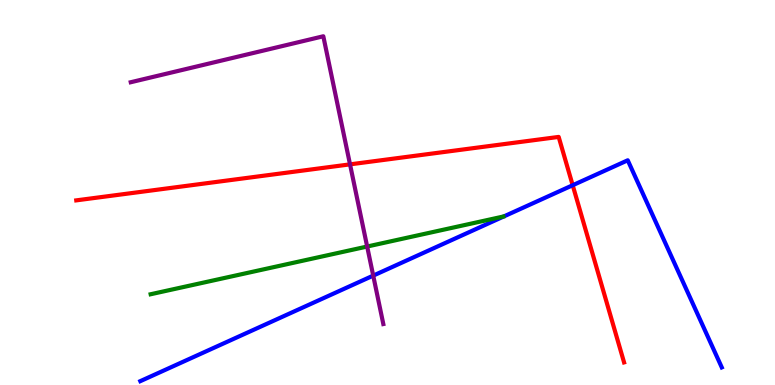[{'lines': ['blue', 'red'], 'intersections': [{'x': 7.39, 'y': 5.19}]}, {'lines': ['green', 'red'], 'intersections': []}, {'lines': ['purple', 'red'], 'intersections': [{'x': 4.52, 'y': 5.73}]}, {'lines': ['blue', 'green'], 'intersections': []}, {'lines': ['blue', 'purple'], 'intersections': [{'x': 4.82, 'y': 2.84}]}, {'lines': ['green', 'purple'], 'intersections': [{'x': 4.74, 'y': 3.6}]}]